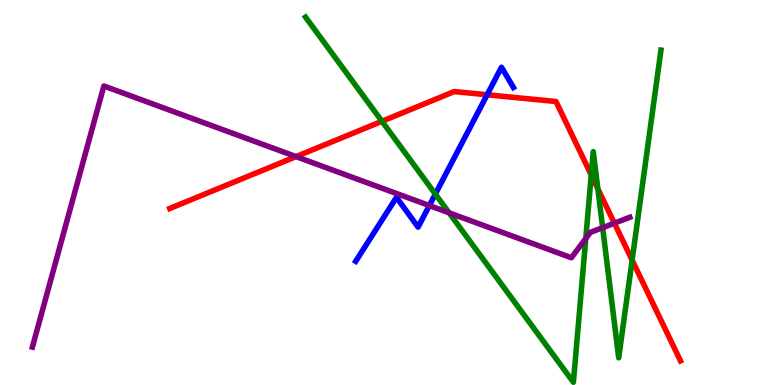[{'lines': ['blue', 'red'], 'intersections': [{'x': 6.29, 'y': 7.54}]}, {'lines': ['green', 'red'], 'intersections': [{'x': 4.93, 'y': 6.85}, {'x': 7.63, 'y': 5.46}, {'x': 7.71, 'y': 5.1}, {'x': 8.16, 'y': 3.24}]}, {'lines': ['purple', 'red'], 'intersections': [{'x': 3.82, 'y': 5.93}, {'x': 7.93, 'y': 4.2}]}, {'lines': ['blue', 'green'], 'intersections': [{'x': 5.62, 'y': 4.96}]}, {'lines': ['blue', 'purple'], 'intersections': [{'x': 5.54, 'y': 4.66}]}, {'lines': ['green', 'purple'], 'intersections': [{'x': 5.79, 'y': 4.47}, {'x': 7.56, 'y': 3.81}, {'x': 7.78, 'y': 4.09}]}]